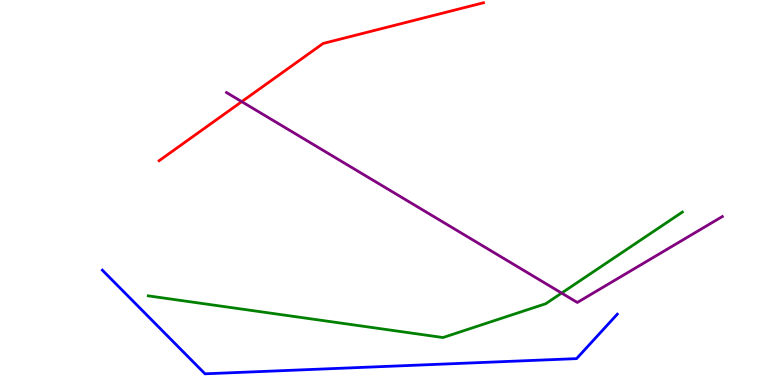[{'lines': ['blue', 'red'], 'intersections': []}, {'lines': ['green', 'red'], 'intersections': []}, {'lines': ['purple', 'red'], 'intersections': [{'x': 3.12, 'y': 7.36}]}, {'lines': ['blue', 'green'], 'intersections': []}, {'lines': ['blue', 'purple'], 'intersections': []}, {'lines': ['green', 'purple'], 'intersections': [{'x': 7.25, 'y': 2.39}]}]